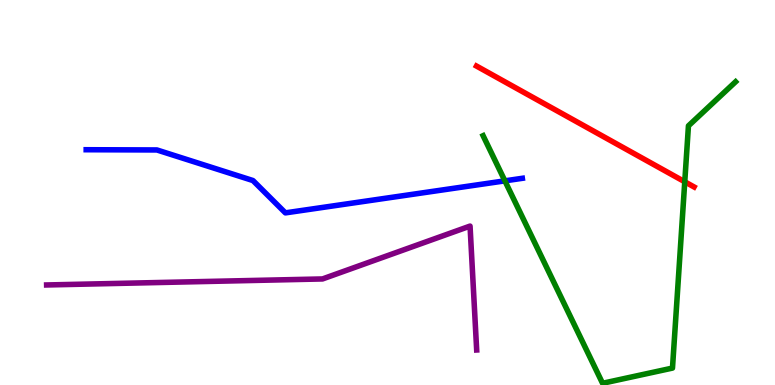[{'lines': ['blue', 'red'], 'intersections': []}, {'lines': ['green', 'red'], 'intersections': [{'x': 8.84, 'y': 5.28}]}, {'lines': ['purple', 'red'], 'intersections': []}, {'lines': ['blue', 'green'], 'intersections': [{'x': 6.51, 'y': 5.3}]}, {'lines': ['blue', 'purple'], 'intersections': []}, {'lines': ['green', 'purple'], 'intersections': []}]